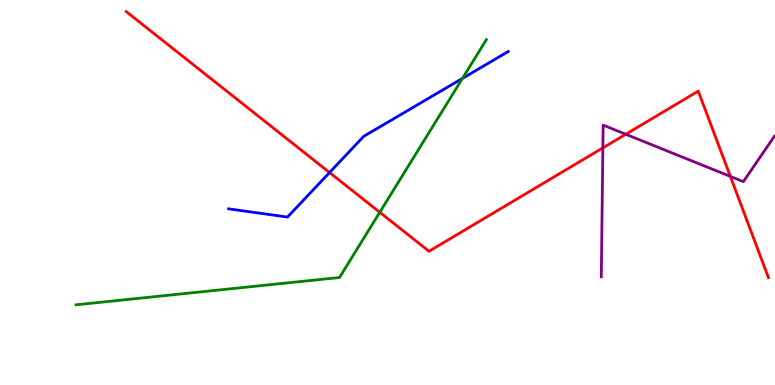[{'lines': ['blue', 'red'], 'intersections': [{'x': 4.25, 'y': 5.52}]}, {'lines': ['green', 'red'], 'intersections': [{'x': 4.9, 'y': 4.49}]}, {'lines': ['purple', 'red'], 'intersections': [{'x': 7.78, 'y': 6.16}, {'x': 8.07, 'y': 6.51}, {'x': 9.42, 'y': 5.42}]}, {'lines': ['blue', 'green'], 'intersections': [{'x': 5.97, 'y': 7.96}]}, {'lines': ['blue', 'purple'], 'intersections': []}, {'lines': ['green', 'purple'], 'intersections': []}]